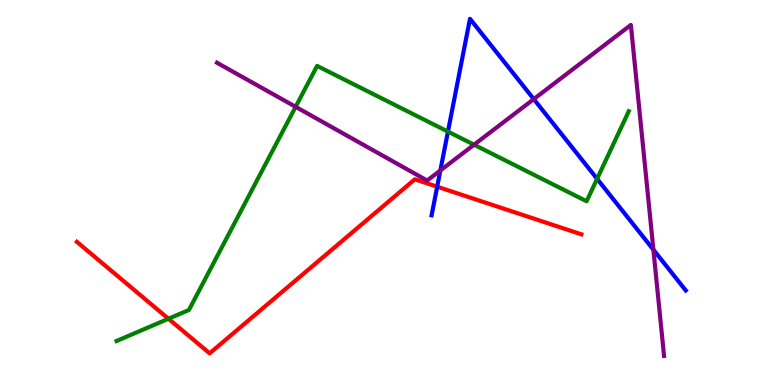[{'lines': ['blue', 'red'], 'intersections': [{'x': 5.64, 'y': 5.15}]}, {'lines': ['green', 'red'], 'intersections': [{'x': 2.17, 'y': 1.72}]}, {'lines': ['purple', 'red'], 'intersections': []}, {'lines': ['blue', 'green'], 'intersections': [{'x': 5.78, 'y': 6.58}, {'x': 7.7, 'y': 5.35}]}, {'lines': ['blue', 'purple'], 'intersections': [{'x': 5.68, 'y': 5.57}, {'x': 6.89, 'y': 7.43}, {'x': 8.43, 'y': 3.51}]}, {'lines': ['green', 'purple'], 'intersections': [{'x': 3.81, 'y': 7.23}, {'x': 6.12, 'y': 6.24}]}]